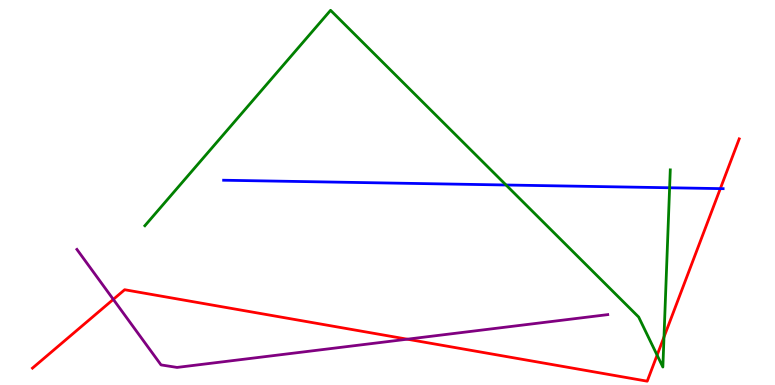[{'lines': ['blue', 'red'], 'intersections': [{'x': 9.29, 'y': 5.1}]}, {'lines': ['green', 'red'], 'intersections': [{'x': 8.48, 'y': 0.775}, {'x': 8.57, 'y': 1.25}]}, {'lines': ['purple', 'red'], 'intersections': [{'x': 1.46, 'y': 2.22}, {'x': 5.26, 'y': 1.19}]}, {'lines': ['blue', 'green'], 'intersections': [{'x': 6.53, 'y': 5.19}, {'x': 8.64, 'y': 5.12}]}, {'lines': ['blue', 'purple'], 'intersections': []}, {'lines': ['green', 'purple'], 'intersections': []}]